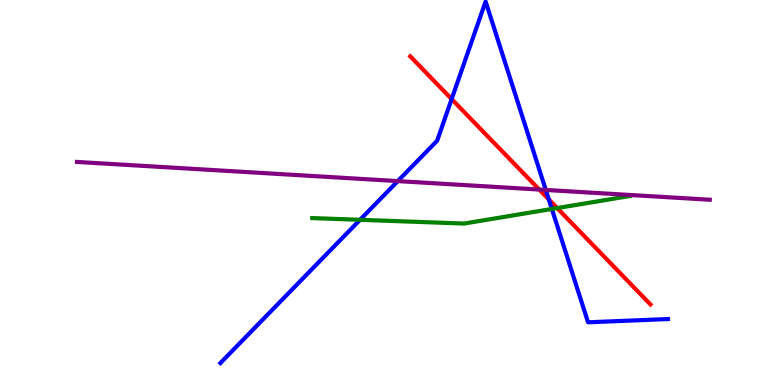[{'lines': ['blue', 'red'], 'intersections': [{'x': 5.83, 'y': 7.43}, {'x': 7.08, 'y': 4.82}]}, {'lines': ['green', 'red'], 'intersections': [{'x': 7.19, 'y': 4.6}]}, {'lines': ['purple', 'red'], 'intersections': [{'x': 6.96, 'y': 5.08}]}, {'lines': ['blue', 'green'], 'intersections': [{'x': 4.65, 'y': 4.29}, {'x': 7.12, 'y': 4.57}]}, {'lines': ['blue', 'purple'], 'intersections': [{'x': 5.13, 'y': 5.3}, {'x': 7.04, 'y': 5.07}]}, {'lines': ['green', 'purple'], 'intersections': []}]